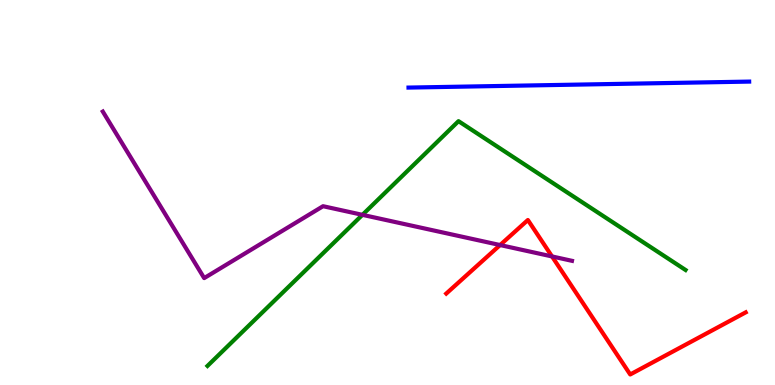[{'lines': ['blue', 'red'], 'intersections': []}, {'lines': ['green', 'red'], 'intersections': []}, {'lines': ['purple', 'red'], 'intersections': [{'x': 6.45, 'y': 3.64}, {'x': 7.12, 'y': 3.34}]}, {'lines': ['blue', 'green'], 'intersections': []}, {'lines': ['blue', 'purple'], 'intersections': []}, {'lines': ['green', 'purple'], 'intersections': [{'x': 4.68, 'y': 4.42}]}]